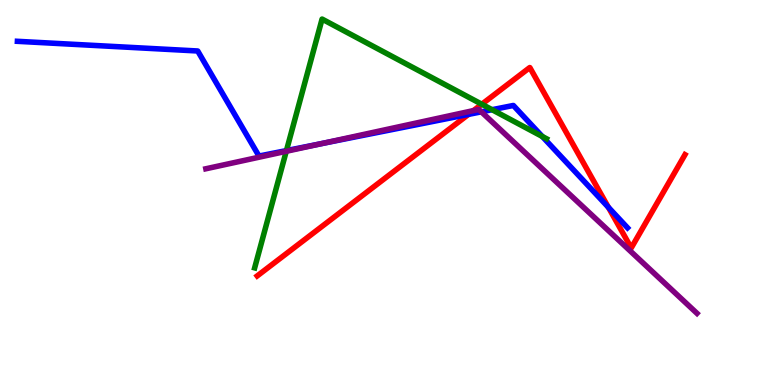[{'lines': ['blue', 'red'], 'intersections': [{'x': 6.05, 'y': 7.03}, {'x': 7.85, 'y': 4.62}]}, {'lines': ['green', 'red'], 'intersections': [{'x': 6.22, 'y': 7.29}]}, {'lines': ['purple', 'red'], 'intersections': [{'x': 6.11, 'y': 7.13}]}, {'lines': ['blue', 'green'], 'intersections': [{'x': 3.7, 'y': 6.09}, {'x': 6.35, 'y': 7.15}, {'x': 7.0, 'y': 6.46}]}, {'lines': ['blue', 'purple'], 'intersections': [{'x': 4.16, 'y': 6.27}, {'x': 6.21, 'y': 7.1}]}, {'lines': ['green', 'purple'], 'intersections': [{'x': 3.69, 'y': 6.07}]}]